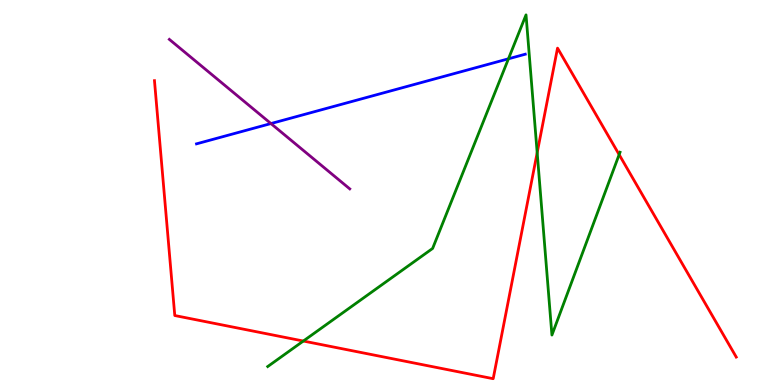[{'lines': ['blue', 'red'], 'intersections': []}, {'lines': ['green', 'red'], 'intersections': [{'x': 3.91, 'y': 1.14}, {'x': 6.93, 'y': 6.03}, {'x': 7.99, 'y': 5.98}]}, {'lines': ['purple', 'red'], 'intersections': []}, {'lines': ['blue', 'green'], 'intersections': [{'x': 6.56, 'y': 8.47}]}, {'lines': ['blue', 'purple'], 'intersections': [{'x': 3.5, 'y': 6.79}]}, {'lines': ['green', 'purple'], 'intersections': []}]